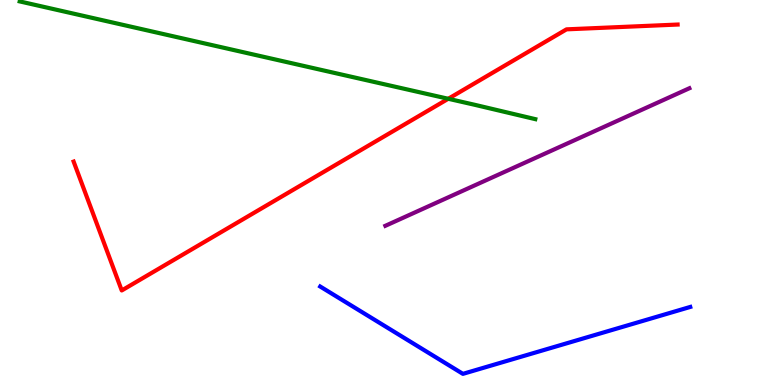[{'lines': ['blue', 'red'], 'intersections': []}, {'lines': ['green', 'red'], 'intersections': [{'x': 5.78, 'y': 7.43}]}, {'lines': ['purple', 'red'], 'intersections': []}, {'lines': ['blue', 'green'], 'intersections': []}, {'lines': ['blue', 'purple'], 'intersections': []}, {'lines': ['green', 'purple'], 'intersections': []}]